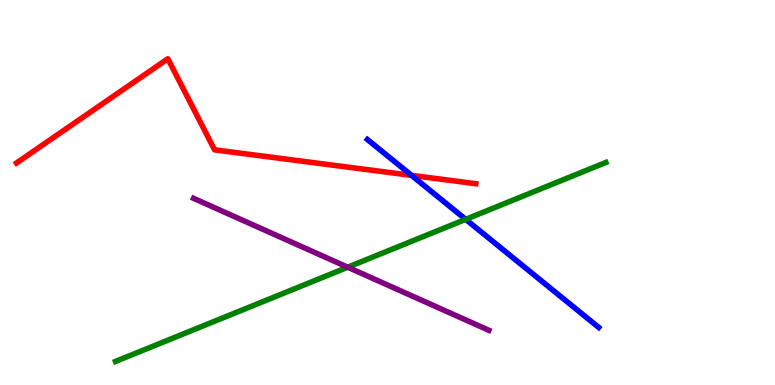[{'lines': ['blue', 'red'], 'intersections': [{'x': 5.31, 'y': 5.44}]}, {'lines': ['green', 'red'], 'intersections': []}, {'lines': ['purple', 'red'], 'intersections': []}, {'lines': ['blue', 'green'], 'intersections': [{'x': 6.01, 'y': 4.3}]}, {'lines': ['blue', 'purple'], 'intersections': []}, {'lines': ['green', 'purple'], 'intersections': [{'x': 4.49, 'y': 3.06}]}]